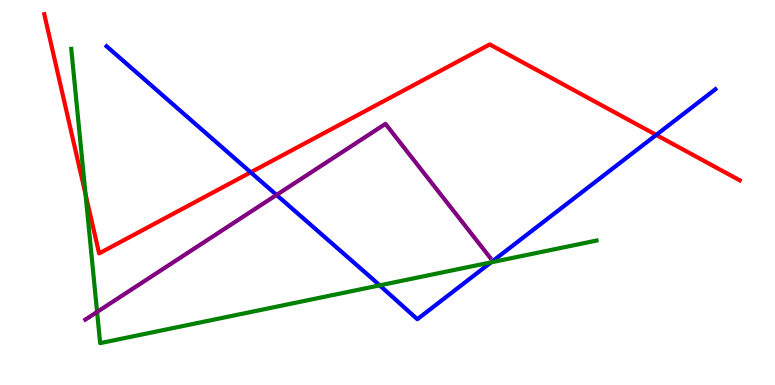[{'lines': ['blue', 'red'], 'intersections': [{'x': 3.23, 'y': 5.52}, {'x': 8.47, 'y': 6.5}]}, {'lines': ['green', 'red'], 'intersections': [{'x': 1.1, 'y': 4.96}]}, {'lines': ['purple', 'red'], 'intersections': []}, {'lines': ['blue', 'green'], 'intersections': [{'x': 4.9, 'y': 2.59}, {'x': 6.34, 'y': 3.19}]}, {'lines': ['blue', 'purple'], 'intersections': [{'x': 3.57, 'y': 4.94}]}, {'lines': ['green', 'purple'], 'intersections': [{'x': 1.25, 'y': 1.9}]}]